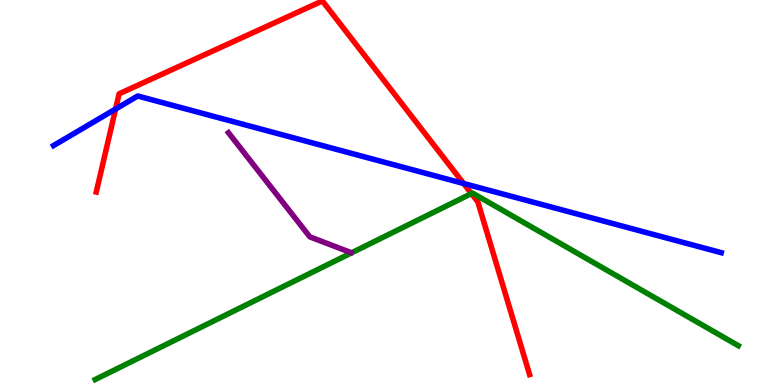[{'lines': ['blue', 'red'], 'intersections': [{'x': 1.49, 'y': 7.17}, {'x': 5.98, 'y': 5.23}]}, {'lines': ['green', 'red'], 'intersections': [{'x': 6.08, 'y': 4.97}]}, {'lines': ['purple', 'red'], 'intersections': []}, {'lines': ['blue', 'green'], 'intersections': []}, {'lines': ['blue', 'purple'], 'intersections': []}, {'lines': ['green', 'purple'], 'intersections': []}]